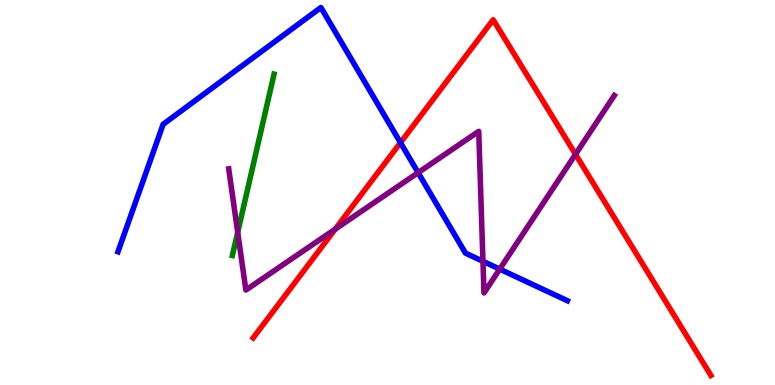[{'lines': ['blue', 'red'], 'intersections': [{'x': 5.17, 'y': 6.29}]}, {'lines': ['green', 'red'], 'intersections': []}, {'lines': ['purple', 'red'], 'intersections': [{'x': 4.32, 'y': 4.05}, {'x': 7.43, 'y': 5.99}]}, {'lines': ['blue', 'green'], 'intersections': []}, {'lines': ['blue', 'purple'], 'intersections': [{'x': 5.4, 'y': 5.52}, {'x': 6.23, 'y': 3.21}, {'x': 6.45, 'y': 3.01}]}, {'lines': ['green', 'purple'], 'intersections': [{'x': 3.07, 'y': 3.97}]}]